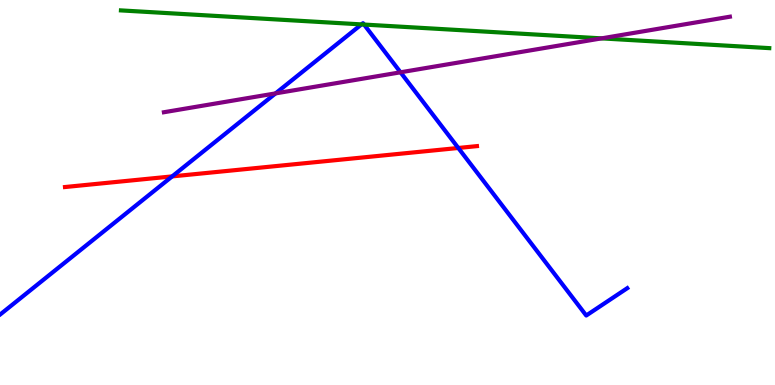[{'lines': ['blue', 'red'], 'intersections': [{'x': 2.22, 'y': 5.42}, {'x': 5.91, 'y': 6.16}]}, {'lines': ['green', 'red'], 'intersections': []}, {'lines': ['purple', 'red'], 'intersections': []}, {'lines': ['blue', 'green'], 'intersections': [{'x': 4.66, 'y': 9.37}, {'x': 4.7, 'y': 9.36}]}, {'lines': ['blue', 'purple'], 'intersections': [{'x': 3.56, 'y': 7.57}, {'x': 5.17, 'y': 8.12}]}, {'lines': ['green', 'purple'], 'intersections': [{'x': 7.76, 'y': 9.0}]}]